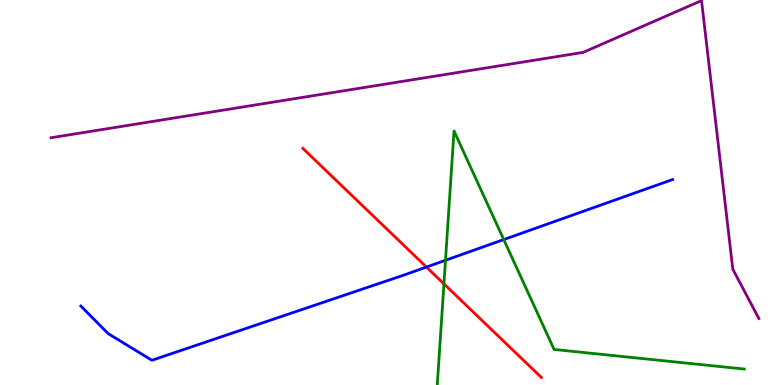[{'lines': ['blue', 'red'], 'intersections': [{'x': 5.5, 'y': 3.06}]}, {'lines': ['green', 'red'], 'intersections': [{'x': 5.73, 'y': 2.63}]}, {'lines': ['purple', 'red'], 'intersections': []}, {'lines': ['blue', 'green'], 'intersections': [{'x': 5.75, 'y': 3.24}, {'x': 6.5, 'y': 3.78}]}, {'lines': ['blue', 'purple'], 'intersections': []}, {'lines': ['green', 'purple'], 'intersections': []}]